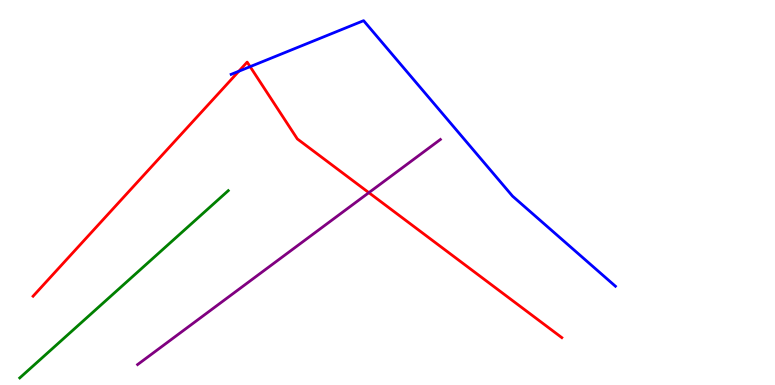[{'lines': ['blue', 'red'], 'intersections': [{'x': 3.08, 'y': 8.15}, {'x': 3.23, 'y': 8.27}]}, {'lines': ['green', 'red'], 'intersections': []}, {'lines': ['purple', 'red'], 'intersections': [{'x': 4.76, 'y': 5.0}]}, {'lines': ['blue', 'green'], 'intersections': []}, {'lines': ['blue', 'purple'], 'intersections': []}, {'lines': ['green', 'purple'], 'intersections': []}]